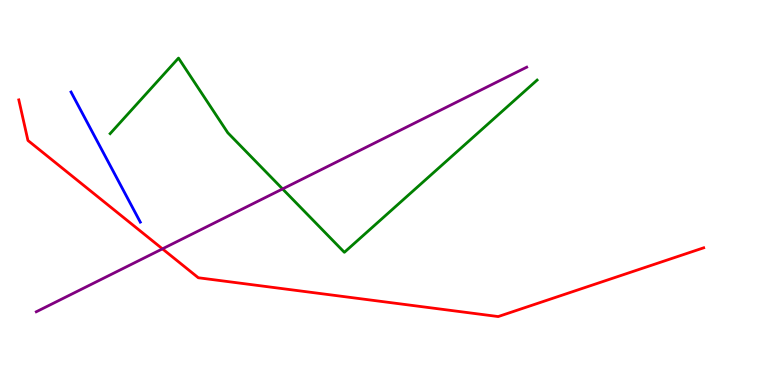[{'lines': ['blue', 'red'], 'intersections': []}, {'lines': ['green', 'red'], 'intersections': []}, {'lines': ['purple', 'red'], 'intersections': [{'x': 2.1, 'y': 3.54}]}, {'lines': ['blue', 'green'], 'intersections': []}, {'lines': ['blue', 'purple'], 'intersections': []}, {'lines': ['green', 'purple'], 'intersections': [{'x': 3.65, 'y': 5.09}]}]